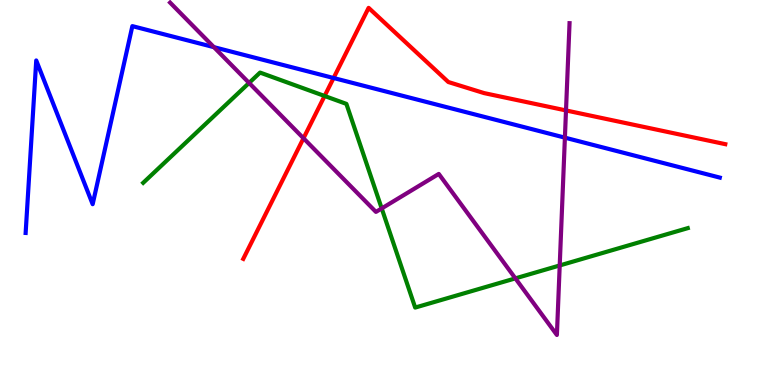[{'lines': ['blue', 'red'], 'intersections': [{'x': 4.3, 'y': 7.97}]}, {'lines': ['green', 'red'], 'intersections': [{'x': 4.19, 'y': 7.51}]}, {'lines': ['purple', 'red'], 'intersections': [{'x': 3.92, 'y': 6.41}, {'x': 7.3, 'y': 7.13}]}, {'lines': ['blue', 'green'], 'intersections': []}, {'lines': ['blue', 'purple'], 'intersections': [{'x': 2.76, 'y': 8.78}, {'x': 7.29, 'y': 6.42}]}, {'lines': ['green', 'purple'], 'intersections': [{'x': 3.21, 'y': 7.85}, {'x': 4.93, 'y': 4.59}, {'x': 6.65, 'y': 2.77}, {'x': 7.22, 'y': 3.11}]}]